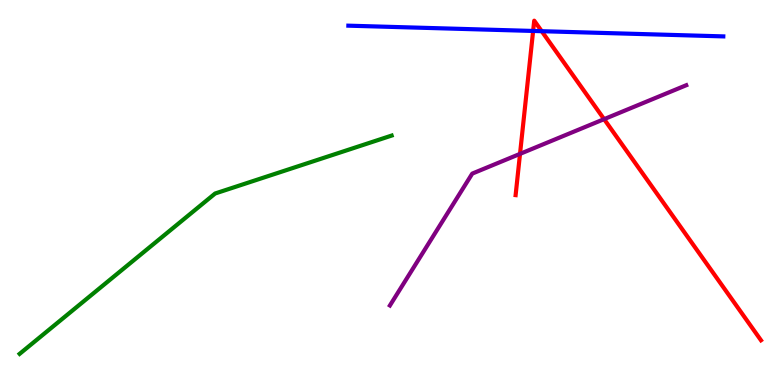[{'lines': ['blue', 'red'], 'intersections': [{'x': 6.88, 'y': 9.2}, {'x': 6.99, 'y': 9.19}]}, {'lines': ['green', 'red'], 'intersections': []}, {'lines': ['purple', 'red'], 'intersections': [{'x': 6.71, 'y': 6.0}, {'x': 7.79, 'y': 6.91}]}, {'lines': ['blue', 'green'], 'intersections': []}, {'lines': ['blue', 'purple'], 'intersections': []}, {'lines': ['green', 'purple'], 'intersections': []}]